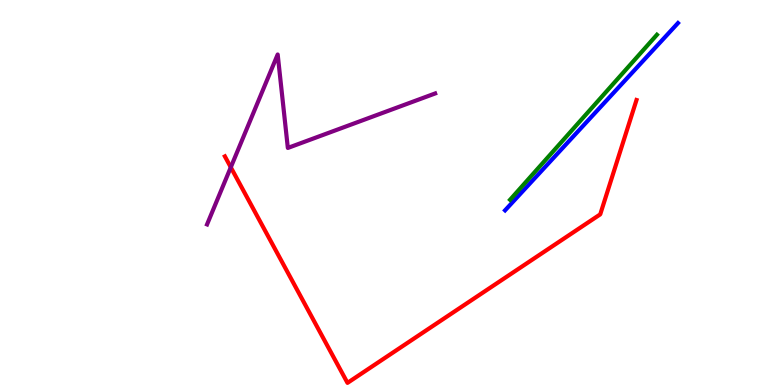[{'lines': ['blue', 'red'], 'intersections': []}, {'lines': ['green', 'red'], 'intersections': []}, {'lines': ['purple', 'red'], 'intersections': [{'x': 2.98, 'y': 5.65}]}, {'lines': ['blue', 'green'], 'intersections': []}, {'lines': ['blue', 'purple'], 'intersections': []}, {'lines': ['green', 'purple'], 'intersections': []}]